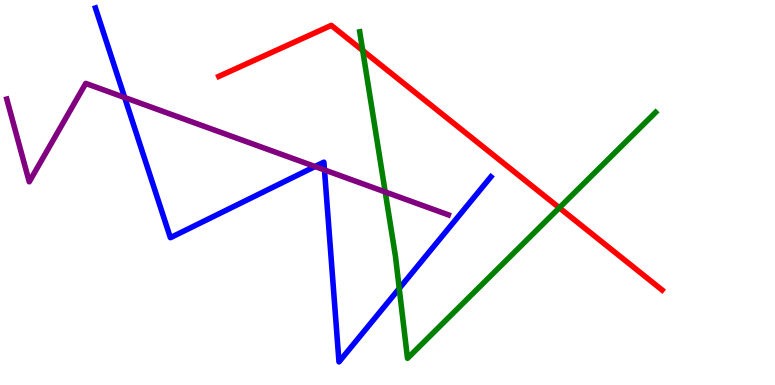[{'lines': ['blue', 'red'], 'intersections': []}, {'lines': ['green', 'red'], 'intersections': [{'x': 4.68, 'y': 8.69}, {'x': 7.22, 'y': 4.6}]}, {'lines': ['purple', 'red'], 'intersections': []}, {'lines': ['blue', 'green'], 'intersections': [{'x': 5.15, 'y': 2.51}]}, {'lines': ['blue', 'purple'], 'intersections': [{'x': 1.61, 'y': 7.47}, {'x': 4.07, 'y': 5.67}, {'x': 4.19, 'y': 5.59}]}, {'lines': ['green', 'purple'], 'intersections': [{'x': 4.97, 'y': 5.01}]}]